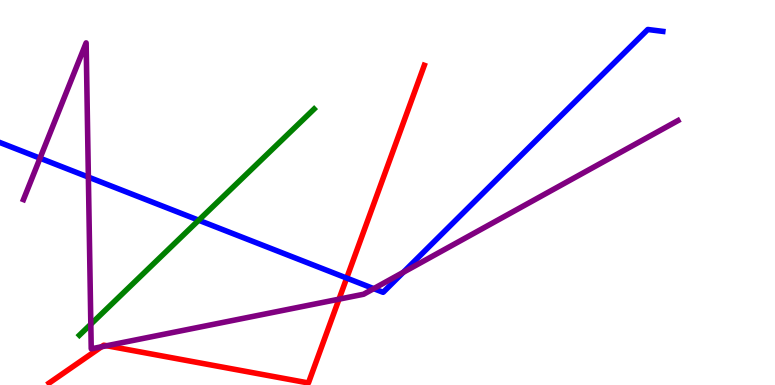[{'lines': ['blue', 'red'], 'intersections': [{'x': 4.47, 'y': 2.78}]}, {'lines': ['green', 'red'], 'intersections': []}, {'lines': ['purple', 'red'], 'intersections': [{'x': 1.31, 'y': 0.993}, {'x': 1.38, 'y': 1.02}, {'x': 4.37, 'y': 2.23}]}, {'lines': ['blue', 'green'], 'intersections': [{'x': 2.56, 'y': 4.28}]}, {'lines': ['blue', 'purple'], 'intersections': [{'x': 0.516, 'y': 5.89}, {'x': 1.14, 'y': 5.4}, {'x': 4.82, 'y': 2.5}, {'x': 5.2, 'y': 2.93}]}, {'lines': ['green', 'purple'], 'intersections': [{'x': 1.17, 'y': 1.58}]}]